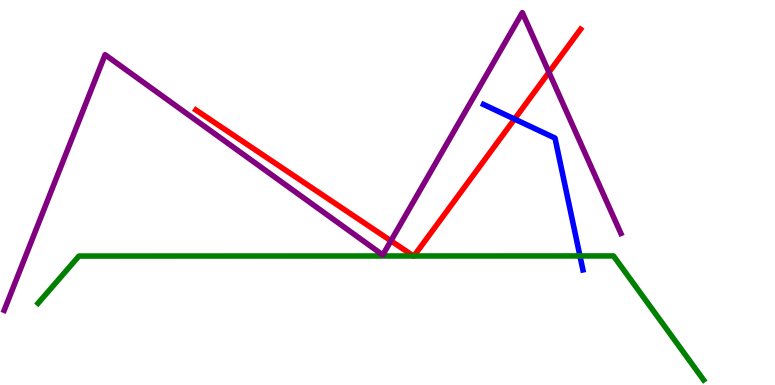[{'lines': ['blue', 'red'], 'intersections': [{'x': 6.64, 'y': 6.91}]}, {'lines': ['green', 'red'], 'intersections': [{'x': 5.34, 'y': 3.35}, {'x': 5.34, 'y': 3.35}]}, {'lines': ['purple', 'red'], 'intersections': [{'x': 5.04, 'y': 3.74}, {'x': 7.08, 'y': 8.12}]}, {'lines': ['blue', 'green'], 'intersections': [{'x': 7.48, 'y': 3.35}]}, {'lines': ['blue', 'purple'], 'intersections': []}, {'lines': ['green', 'purple'], 'intersections': []}]